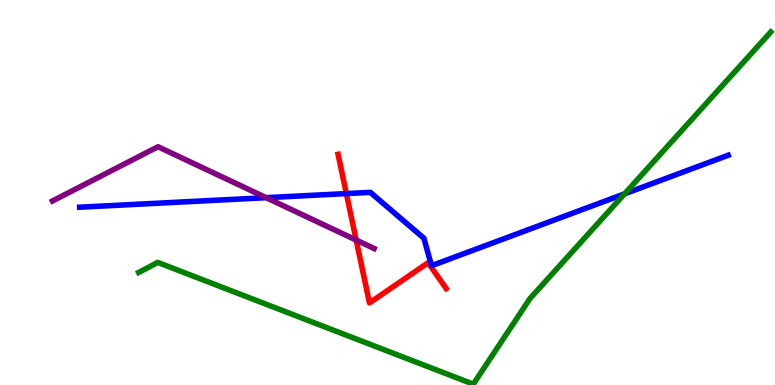[{'lines': ['blue', 'red'], 'intersections': [{'x': 4.47, 'y': 4.97}]}, {'lines': ['green', 'red'], 'intersections': []}, {'lines': ['purple', 'red'], 'intersections': [{'x': 4.6, 'y': 3.76}]}, {'lines': ['blue', 'green'], 'intersections': [{'x': 8.06, 'y': 4.97}]}, {'lines': ['blue', 'purple'], 'intersections': [{'x': 3.43, 'y': 4.87}]}, {'lines': ['green', 'purple'], 'intersections': []}]